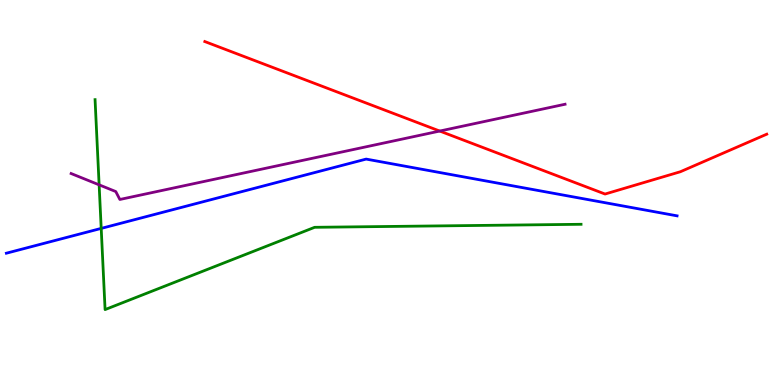[{'lines': ['blue', 'red'], 'intersections': []}, {'lines': ['green', 'red'], 'intersections': []}, {'lines': ['purple', 'red'], 'intersections': [{'x': 5.67, 'y': 6.6}]}, {'lines': ['blue', 'green'], 'intersections': [{'x': 1.31, 'y': 4.07}]}, {'lines': ['blue', 'purple'], 'intersections': []}, {'lines': ['green', 'purple'], 'intersections': [{'x': 1.28, 'y': 5.2}]}]